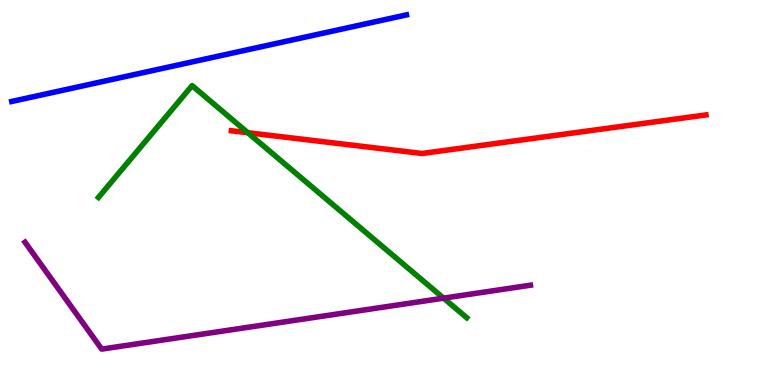[{'lines': ['blue', 'red'], 'intersections': []}, {'lines': ['green', 'red'], 'intersections': [{'x': 3.2, 'y': 6.55}]}, {'lines': ['purple', 'red'], 'intersections': []}, {'lines': ['blue', 'green'], 'intersections': []}, {'lines': ['blue', 'purple'], 'intersections': []}, {'lines': ['green', 'purple'], 'intersections': [{'x': 5.72, 'y': 2.26}]}]